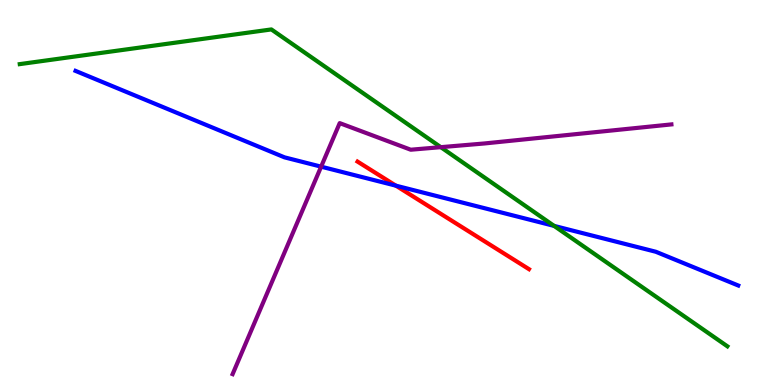[{'lines': ['blue', 'red'], 'intersections': [{'x': 5.11, 'y': 5.18}]}, {'lines': ['green', 'red'], 'intersections': []}, {'lines': ['purple', 'red'], 'intersections': []}, {'lines': ['blue', 'green'], 'intersections': [{'x': 7.15, 'y': 4.13}]}, {'lines': ['blue', 'purple'], 'intersections': [{'x': 4.14, 'y': 5.67}]}, {'lines': ['green', 'purple'], 'intersections': [{'x': 5.69, 'y': 6.18}]}]